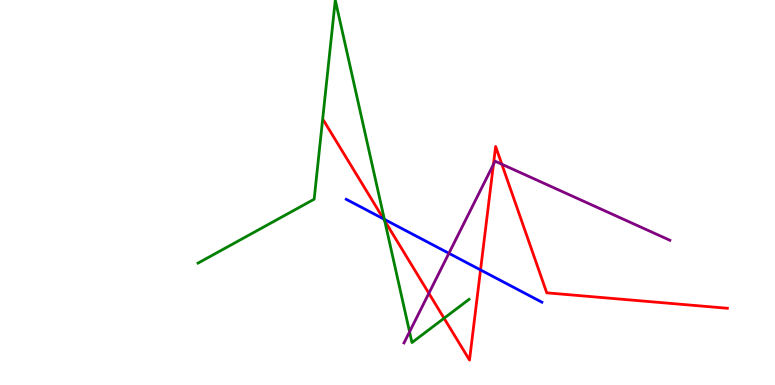[{'lines': ['blue', 'red'], 'intersections': [{'x': 4.95, 'y': 4.31}, {'x': 6.2, 'y': 2.99}]}, {'lines': ['green', 'red'], 'intersections': [{'x': 4.96, 'y': 4.27}, {'x': 5.73, 'y': 1.73}]}, {'lines': ['purple', 'red'], 'intersections': [{'x': 5.53, 'y': 2.38}, {'x': 6.37, 'y': 5.73}, {'x': 6.48, 'y': 5.73}]}, {'lines': ['blue', 'green'], 'intersections': [{'x': 4.96, 'y': 4.3}]}, {'lines': ['blue', 'purple'], 'intersections': [{'x': 5.79, 'y': 3.42}]}, {'lines': ['green', 'purple'], 'intersections': [{'x': 5.28, 'y': 1.38}]}]